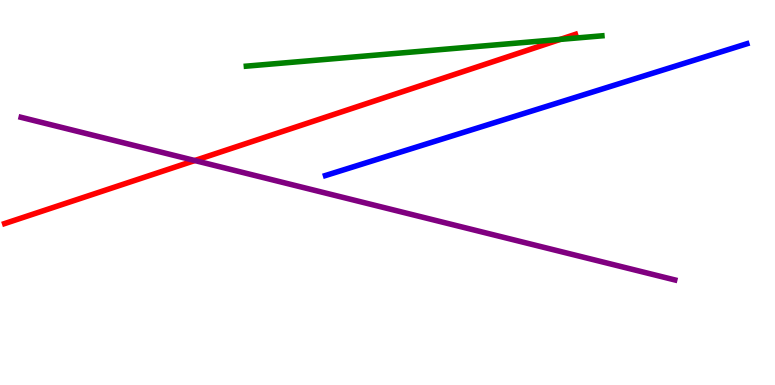[{'lines': ['blue', 'red'], 'intersections': []}, {'lines': ['green', 'red'], 'intersections': [{'x': 7.23, 'y': 8.98}]}, {'lines': ['purple', 'red'], 'intersections': [{'x': 2.51, 'y': 5.83}]}, {'lines': ['blue', 'green'], 'intersections': []}, {'lines': ['blue', 'purple'], 'intersections': []}, {'lines': ['green', 'purple'], 'intersections': []}]